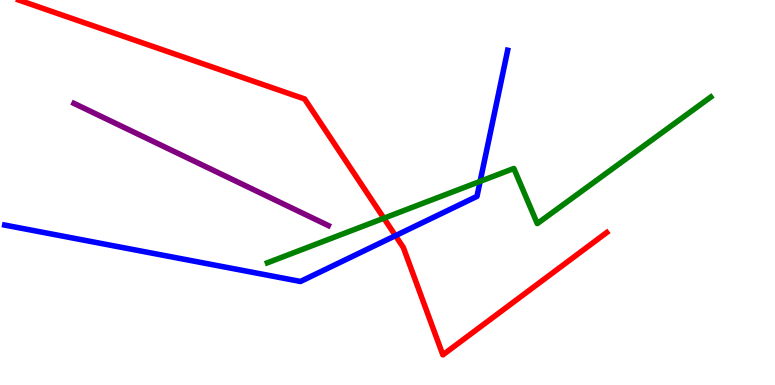[{'lines': ['blue', 'red'], 'intersections': [{'x': 5.1, 'y': 3.88}]}, {'lines': ['green', 'red'], 'intersections': [{'x': 4.95, 'y': 4.33}]}, {'lines': ['purple', 'red'], 'intersections': []}, {'lines': ['blue', 'green'], 'intersections': [{'x': 6.2, 'y': 5.29}]}, {'lines': ['blue', 'purple'], 'intersections': []}, {'lines': ['green', 'purple'], 'intersections': []}]